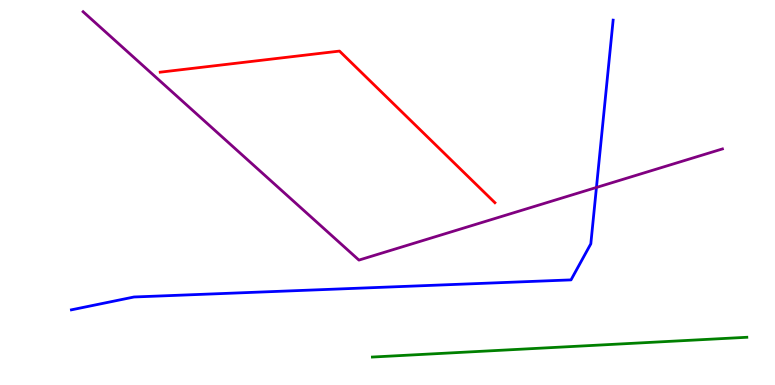[{'lines': ['blue', 'red'], 'intersections': []}, {'lines': ['green', 'red'], 'intersections': []}, {'lines': ['purple', 'red'], 'intersections': []}, {'lines': ['blue', 'green'], 'intersections': []}, {'lines': ['blue', 'purple'], 'intersections': [{'x': 7.7, 'y': 5.13}]}, {'lines': ['green', 'purple'], 'intersections': []}]